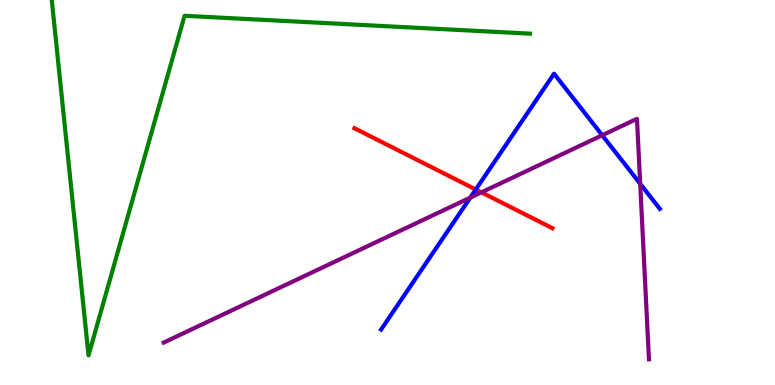[{'lines': ['blue', 'red'], 'intersections': [{'x': 6.14, 'y': 5.08}]}, {'lines': ['green', 'red'], 'intersections': []}, {'lines': ['purple', 'red'], 'intersections': [{'x': 6.21, 'y': 5.0}]}, {'lines': ['blue', 'green'], 'intersections': []}, {'lines': ['blue', 'purple'], 'intersections': [{'x': 6.07, 'y': 4.87}, {'x': 7.77, 'y': 6.49}, {'x': 8.26, 'y': 5.23}]}, {'lines': ['green', 'purple'], 'intersections': []}]